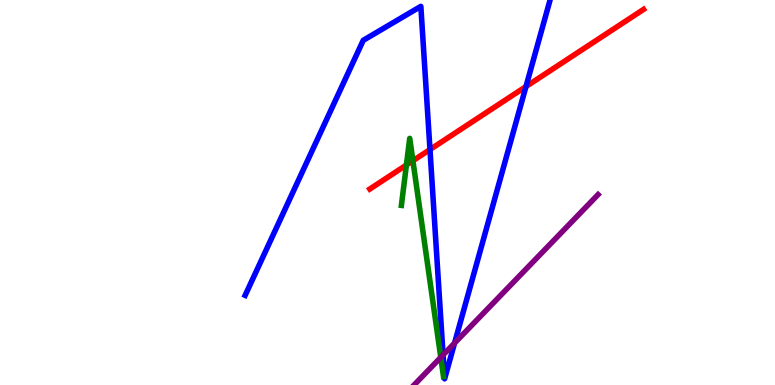[{'lines': ['blue', 'red'], 'intersections': [{'x': 5.55, 'y': 6.12}, {'x': 6.79, 'y': 7.75}]}, {'lines': ['green', 'red'], 'intersections': [{'x': 5.24, 'y': 5.71}, {'x': 5.33, 'y': 5.82}]}, {'lines': ['purple', 'red'], 'intersections': []}, {'lines': ['blue', 'green'], 'intersections': []}, {'lines': ['blue', 'purple'], 'intersections': [{'x': 5.72, 'y': 0.78}, {'x': 5.87, 'y': 1.09}]}, {'lines': ['green', 'purple'], 'intersections': [{'x': 5.69, 'y': 0.718}]}]